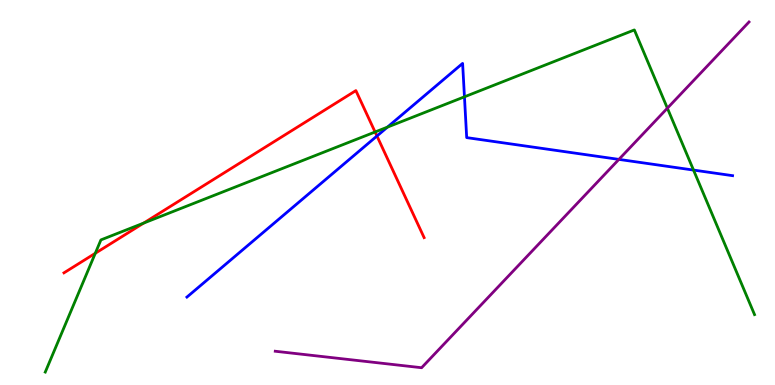[{'lines': ['blue', 'red'], 'intersections': [{'x': 4.86, 'y': 6.47}]}, {'lines': ['green', 'red'], 'intersections': [{'x': 1.23, 'y': 3.42}, {'x': 1.85, 'y': 4.21}, {'x': 4.84, 'y': 6.57}]}, {'lines': ['purple', 'red'], 'intersections': []}, {'lines': ['blue', 'green'], 'intersections': [{'x': 5.0, 'y': 6.7}, {'x': 5.99, 'y': 7.49}, {'x': 8.95, 'y': 5.58}]}, {'lines': ['blue', 'purple'], 'intersections': [{'x': 7.99, 'y': 5.86}]}, {'lines': ['green', 'purple'], 'intersections': [{'x': 8.61, 'y': 7.19}]}]